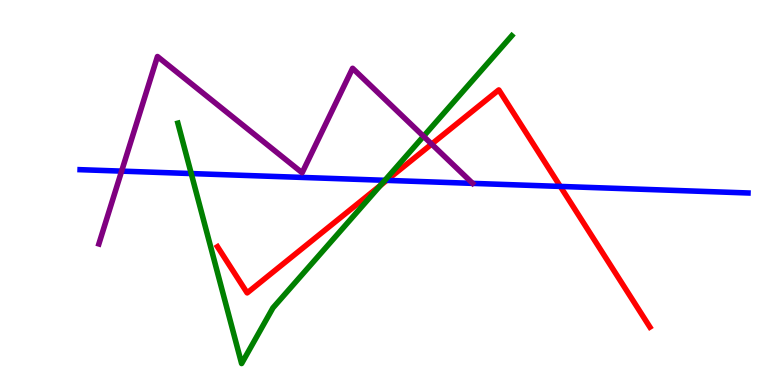[{'lines': ['blue', 'red'], 'intersections': [{'x': 4.99, 'y': 5.32}, {'x': 7.23, 'y': 5.16}]}, {'lines': ['green', 'red'], 'intersections': [{'x': 4.91, 'y': 5.19}]}, {'lines': ['purple', 'red'], 'intersections': [{'x': 5.57, 'y': 6.26}]}, {'lines': ['blue', 'green'], 'intersections': [{'x': 2.47, 'y': 5.49}, {'x': 4.97, 'y': 5.32}]}, {'lines': ['blue', 'purple'], 'intersections': [{'x': 1.57, 'y': 5.56}]}, {'lines': ['green', 'purple'], 'intersections': [{'x': 5.46, 'y': 6.46}]}]